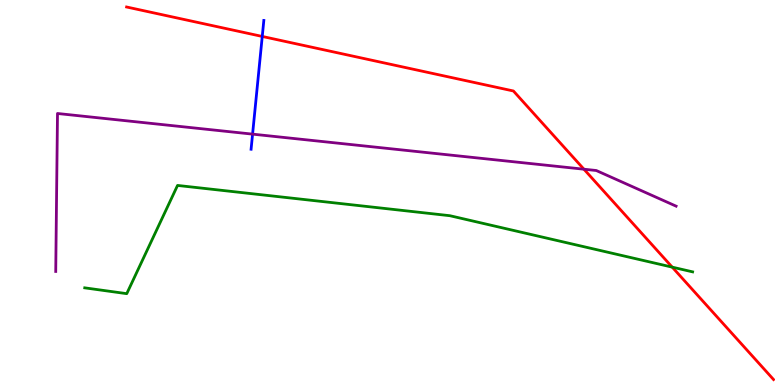[{'lines': ['blue', 'red'], 'intersections': [{'x': 3.38, 'y': 9.05}]}, {'lines': ['green', 'red'], 'intersections': [{'x': 8.67, 'y': 3.06}]}, {'lines': ['purple', 'red'], 'intersections': [{'x': 7.53, 'y': 5.61}]}, {'lines': ['blue', 'green'], 'intersections': []}, {'lines': ['blue', 'purple'], 'intersections': [{'x': 3.26, 'y': 6.52}]}, {'lines': ['green', 'purple'], 'intersections': []}]